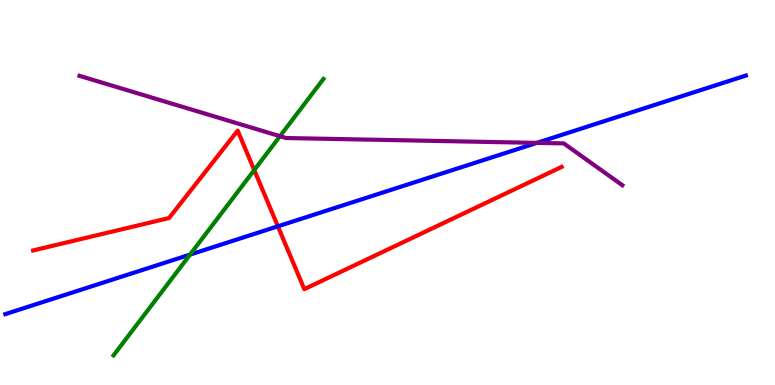[{'lines': ['blue', 'red'], 'intersections': [{'x': 3.59, 'y': 4.12}]}, {'lines': ['green', 'red'], 'intersections': [{'x': 3.28, 'y': 5.58}]}, {'lines': ['purple', 'red'], 'intersections': []}, {'lines': ['blue', 'green'], 'intersections': [{'x': 2.45, 'y': 3.39}]}, {'lines': ['blue', 'purple'], 'intersections': [{'x': 6.93, 'y': 6.29}]}, {'lines': ['green', 'purple'], 'intersections': [{'x': 3.61, 'y': 6.46}]}]